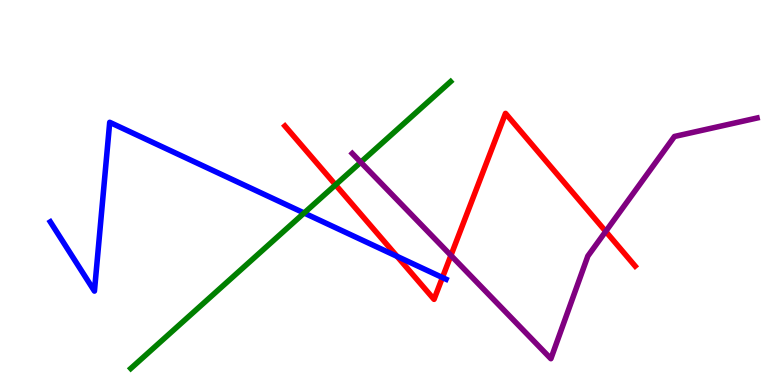[{'lines': ['blue', 'red'], 'intersections': [{'x': 5.12, 'y': 3.34}, {'x': 5.71, 'y': 2.79}]}, {'lines': ['green', 'red'], 'intersections': [{'x': 4.33, 'y': 5.2}]}, {'lines': ['purple', 'red'], 'intersections': [{'x': 5.82, 'y': 3.37}, {'x': 7.82, 'y': 3.99}]}, {'lines': ['blue', 'green'], 'intersections': [{'x': 3.92, 'y': 4.47}]}, {'lines': ['blue', 'purple'], 'intersections': []}, {'lines': ['green', 'purple'], 'intersections': [{'x': 4.65, 'y': 5.79}]}]